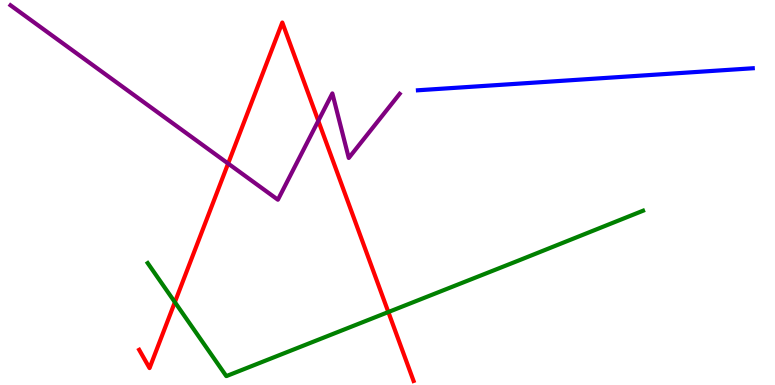[{'lines': ['blue', 'red'], 'intersections': []}, {'lines': ['green', 'red'], 'intersections': [{'x': 2.26, 'y': 2.15}, {'x': 5.01, 'y': 1.89}]}, {'lines': ['purple', 'red'], 'intersections': [{'x': 2.94, 'y': 5.75}, {'x': 4.11, 'y': 6.86}]}, {'lines': ['blue', 'green'], 'intersections': []}, {'lines': ['blue', 'purple'], 'intersections': []}, {'lines': ['green', 'purple'], 'intersections': []}]